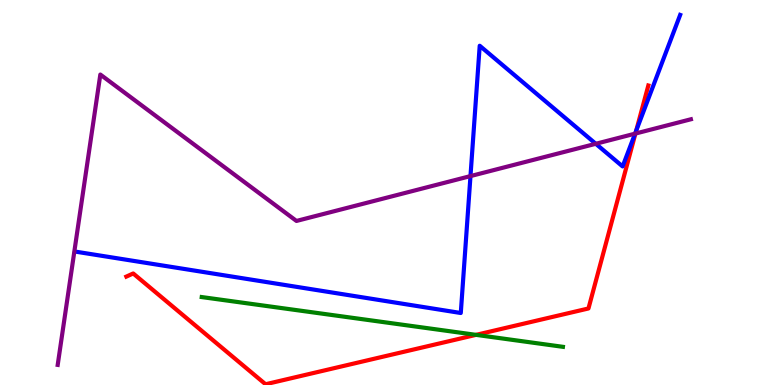[{'lines': ['blue', 'red'], 'intersections': [{'x': 8.21, 'y': 6.6}]}, {'lines': ['green', 'red'], 'intersections': [{'x': 6.14, 'y': 1.3}]}, {'lines': ['purple', 'red'], 'intersections': [{'x': 8.2, 'y': 6.53}]}, {'lines': ['blue', 'green'], 'intersections': []}, {'lines': ['blue', 'purple'], 'intersections': [{'x': 6.07, 'y': 5.43}, {'x': 7.69, 'y': 6.27}, {'x': 8.19, 'y': 6.53}]}, {'lines': ['green', 'purple'], 'intersections': []}]